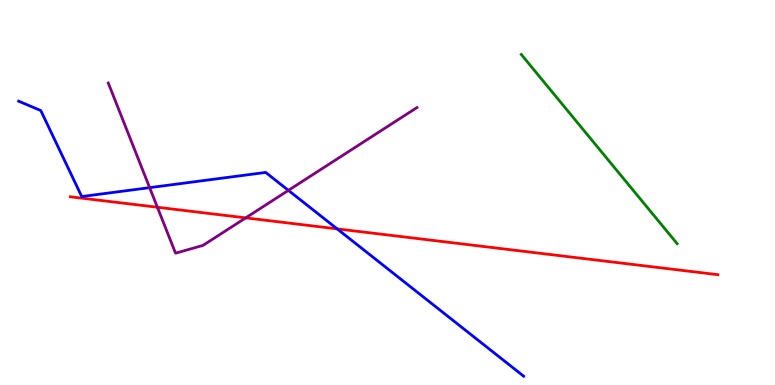[{'lines': ['blue', 'red'], 'intersections': [{'x': 4.35, 'y': 4.06}]}, {'lines': ['green', 'red'], 'intersections': []}, {'lines': ['purple', 'red'], 'intersections': [{'x': 2.03, 'y': 4.62}, {'x': 3.17, 'y': 4.34}]}, {'lines': ['blue', 'green'], 'intersections': []}, {'lines': ['blue', 'purple'], 'intersections': [{'x': 1.93, 'y': 5.13}, {'x': 3.72, 'y': 5.06}]}, {'lines': ['green', 'purple'], 'intersections': []}]